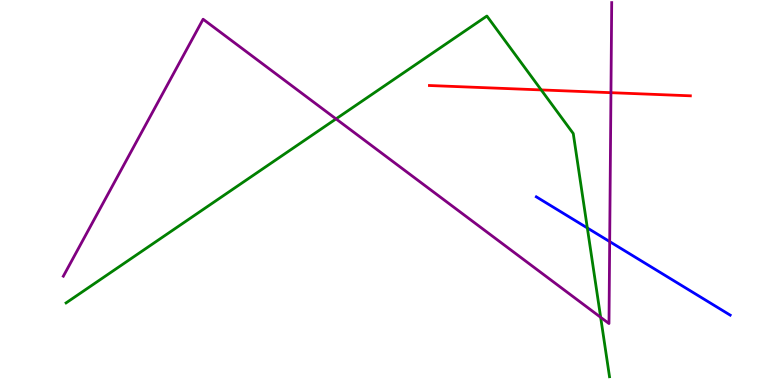[{'lines': ['blue', 'red'], 'intersections': []}, {'lines': ['green', 'red'], 'intersections': [{'x': 6.98, 'y': 7.66}]}, {'lines': ['purple', 'red'], 'intersections': [{'x': 7.88, 'y': 7.59}]}, {'lines': ['blue', 'green'], 'intersections': [{'x': 7.58, 'y': 4.08}]}, {'lines': ['blue', 'purple'], 'intersections': [{'x': 7.87, 'y': 3.72}]}, {'lines': ['green', 'purple'], 'intersections': [{'x': 4.34, 'y': 6.91}, {'x': 7.75, 'y': 1.76}]}]